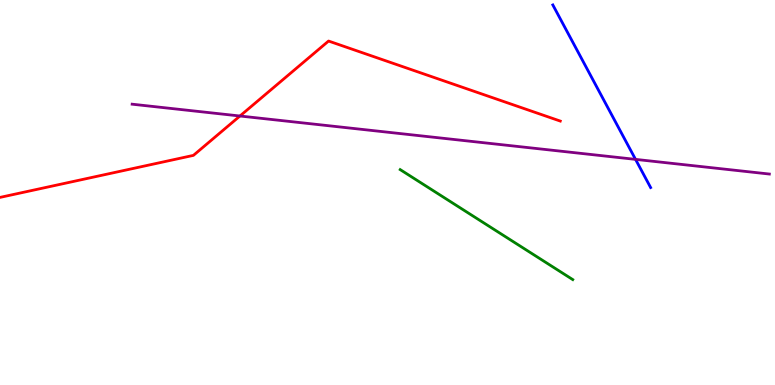[{'lines': ['blue', 'red'], 'intersections': []}, {'lines': ['green', 'red'], 'intersections': []}, {'lines': ['purple', 'red'], 'intersections': [{'x': 3.1, 'y': 6.99}]}, {'lines': ['blue', 'green'], 'intersections': []}, {'lines': ['blue', 'purple'], 'intersections': [{'x': 8.2, 'y': 5.86}]}, {'lines': ['green', 'purple'], 'intersections': []}]